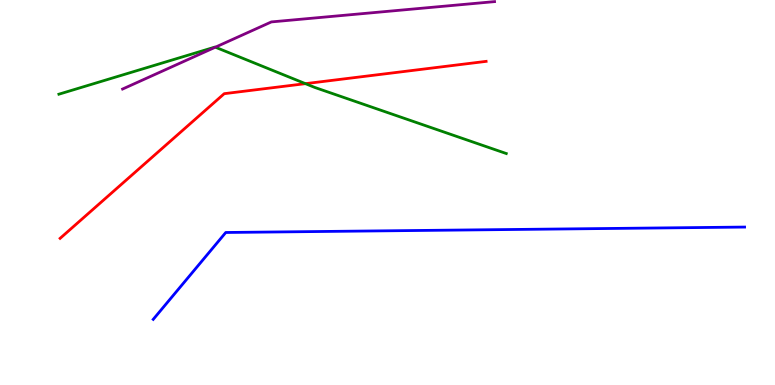[{'lines': ['blue', 'red'], 'intersections': []}, {'lines': ['green', 'red'], 'intersections': [{'x': 3.94, 'y': 7.83}]}, {'lines': ['purple', 'red'], 'intersections': []}, {'lines': ['blue', 'green'], 'intersections': []}, {'lines': ['blue', 'purple'], 'intersections': []}, {'lines': ['green', 'purple'], 'intersections': [{'x': 2.78, 'y': 8.77}]}]